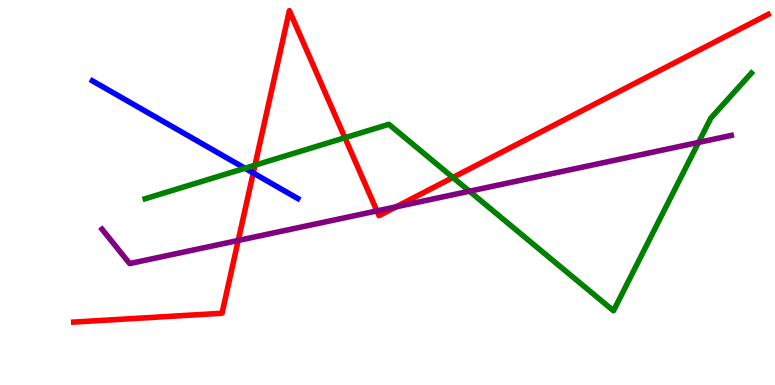[{'lines': ['blue', 'red'], 'intersections': [{'x': 3.27, 'y': 5.51}]}, {'lines': ['green', 'red'], 'intersections': [{'x': 3.29, 'y': 5.71}, {'x': 4.45, 'y': 6.42}, {'x': 5.84, 'y': 5.39}]}, {'lines': ['purple', 'red'], 'intersections': [{'x': 3.07, 'y': 3.75}, {'x': 4.86, 'y': 4.52}, {'x': 5.11, 'y': 4.63}]}, {'lines': ['blue', 'green'], 'intersections': [{'x': 3.16, 'y': 5.63}]}, {'lines': ['blue', 'purple'], 'intersections': []}, {'lines': ['green', 'purple'], 'intersections': [{'x': 6.06, 'y': 5.03}, {'x': 9.01, 'y': 6.3}]}]